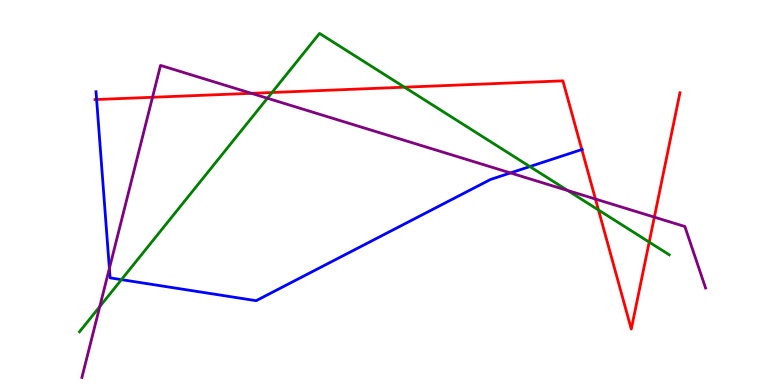[{'lines': ['blue', 'red'], 'intersections': [{'x': 1.25, 'y': 7.42}, {'x': 7.51, 'y': 6.12}]}, {'lines': ['green', 'red'], 'intersections': [{'x': 3.51, 'y': 7.6}, {'x': 5.22, 'y': 7.74}, {'x': 7.72, 'y': 4.55}, {'x': 8.38, 'y': 3.71}]}, {'lines': ['purple', 'red'], 'intersections': [{'x': 1.97, 'y': 7.47}, {'x': 3.24, 'y': 7.58}, {'x': 7.68, 'y': 4.83}, {'x': 8.44, 'y': 4.36}]}, {'lines': ['blue', 'green'], 'intersections': [{'x': 1.57, 'y': 2.74}, {'x': 6.84, 'y': 5.67}]}, {'lines': ['blue', 'purple'], 'intersections': [{'x': 1.41, 'y': 3.03}, {'x': 6.59, 'y': 5.51}]}, {'lines': ['green', 'purple'], 'intersections': [{'x': 1.29, 'y': 2.04}, {'x': 3.45, 'y': 7.45}, {'x': 7.32, 'y': 5.05}]}]